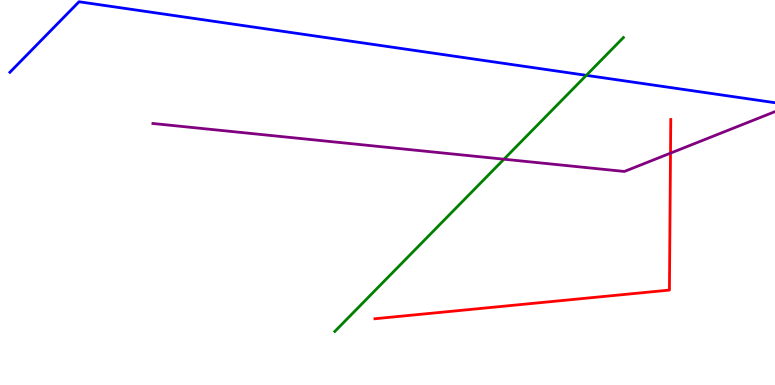[{'lines': ['blue', 'red'], 'intersections': []}, {'lines': ['green', 'red'], 'intersections': []}, {'lines': ['purple', 'red'], 'intersections': [{'x': 8.65, 'y': 6.02}]}, {'lines': ['blue', 'green'], 'intersections': [{'x': 7.57, 'y': 8.04}]}, {'lines': ['blue', 'purple'], 'intersections': []}, {'lines': ['green', 'purple'], 'intersections': [{'x': 6.5, 'y': 5.86}]}]